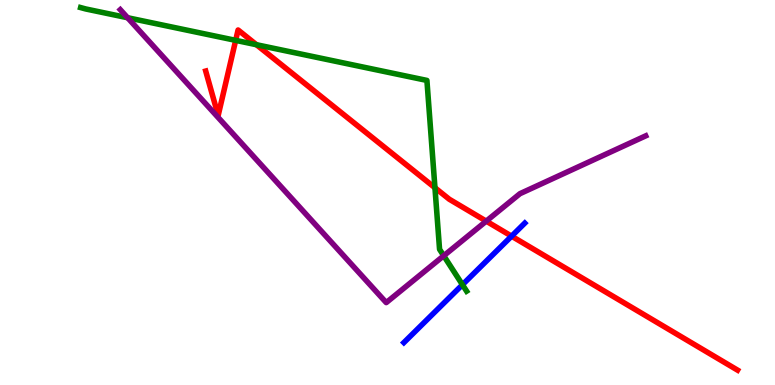[{'lines': ['blue', 'red'], 'intersections': [{'x': 6.6, 'y': 3.87}]}, {'lines': ['green', 'red'], 'intersections': [{'x': 3.04, 'y': 8.95}, {'x': 3.31, 'y': 8.84}, {'x': 5.61, 'y': 5.12}]}, {'lines': ['purple', 'red'], 'intersections': [{'x': 6.27, 'y': 4.26}]}, {'lines': ['blue', 'green'], 'intersections': [{'x': 5.97, 'y': 2.6}]}, {'lines': ['blue', 'purple'], 'intersections': []}, {'lines': ['green', 'purple'], 'intersections': [{'x': 1.65, 'y': 9.54}, {'x': 5.73, 'y': 3.36}]}]